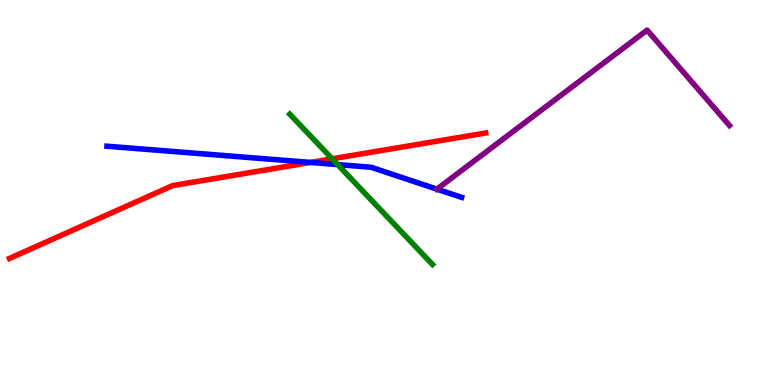[{'lines': ['blue', 'red'], 'intersections': [{'x': 4.01, 'y': 5.78}]}, {'lines': ['green', 'red'], 'intersections': [{'x': 4.29, 'y': 5.88}]}, {'lines': ['purple', 'red'], 'intersections': []}, {'lines': ['blue', 'green'], 'intersections': [{'x': 4.36, 'y': 5.73}]}, {'lines': ['blue', 'purple'], 'intersections': [{'x': 5.64, 'y': 5.09}]}, {'lines': ['green', 'purple'], 'intersections': []}]